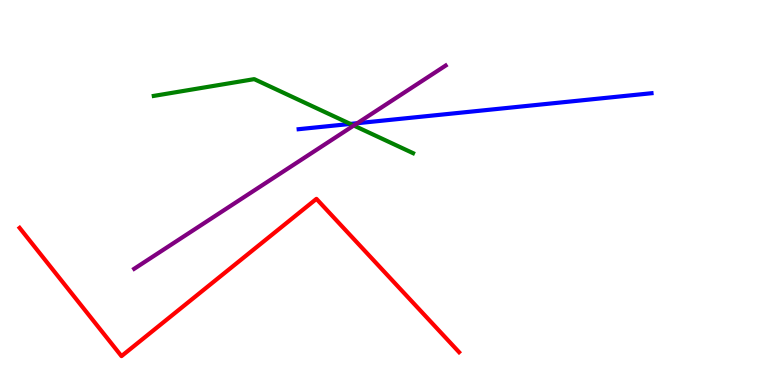[{'lines': ['blue', 'red'], 'intersections': []}, {'lines': ['green', 'red'], 'intersections': []}, {'lines': ['purple', 'red'], 'intersections': []}, {'lines': ['blue', 'green'], 'intersections': [{'x': 4.52, 'y': 6.78}]}, {'lines': ['blue', 'purple'], 'intersections': [{'x': 4.61, 'y': 6.8}]}, {'lines': ['green', 'purple'], 'intersections': [{'x': 4.56, 'y': 6.74}]}]